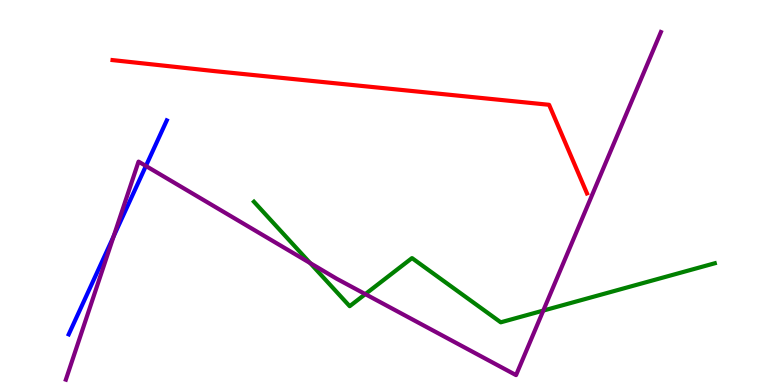[{'lines': ['blue', 'red'], 'intersections': []}, {'lines': ['green', 'red'], 'intersections': []}, {'lines': ['purple', 'red'], 'intersections': []}, {'lines': ['blue', 'green'], 'intersections': []}, {'lines': ['blue', 'purple'], 'intersections': [{'x': 1.47, 'y': 3.86}, {'x': 1.88, 'y': 5.69}]}, {'lines': ['green', 'purple'], 'intersections': [{'x': 4.0, 'y': 3.17}, {'x': 4.71, 'y': 2.36}, {'x': 7.01, 'y': 1.93}]}]